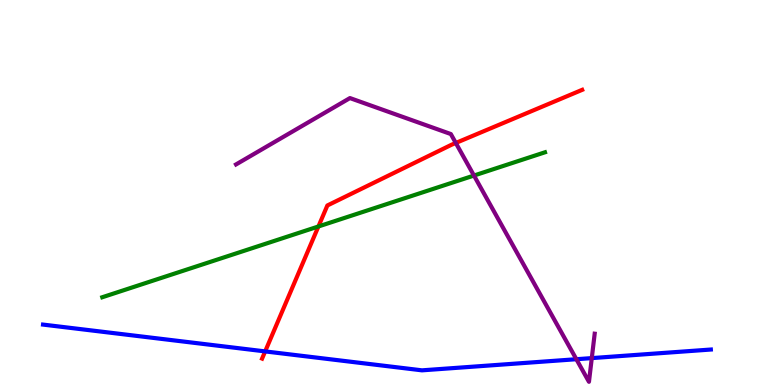[{'lines': ['blue', 'red'], 'intersections': [{'x': 3.42, 'y': 0.873}]}, {'lines': ['green', 'red'], 'intersections': [{'x': 4.11, 'y': 4.12}]}, {'lines': ['purple', 'red'], 'intersections': [{'x': 5.88, 'y': 6.29}]}, {'lines': ['blue', 'green'], 'intersections': []}, {'lines': ['blue', 'purple'], 'intersections': [{'x': 7.44, 'y': 0.67}, {'x': 7.64, 'y': 0.698}]}, {'lines': ['green', 'purple'], 'intersections': [{'x': 6.12, 'y': 5.44}]}]